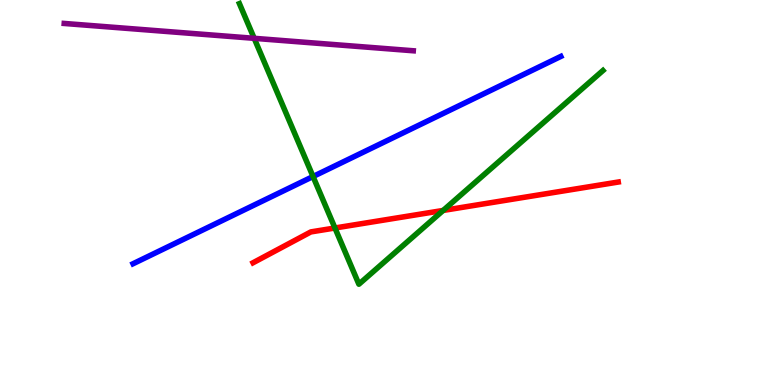[{'lines': ['blue', 'red'], 'intersections': []}, {'lines': ['green', 'red'], 'intersections': [{'x': 4.32, 'y': 4.08}, {'x': 5.72, 'y': 4.53}]}, {'lines': ['purple', 'red'], 'intersections': []}, {'lines': ['blue', 'green'], 'intersections': [{'x': 4.04, 'y': 5.42}]}, {'lines': ['blue', 'purple'], 'intersections': []}, {'lines': ['green', 'purple'], 'intersections': [{'x': 3.28, 'y': 9.0}]}]